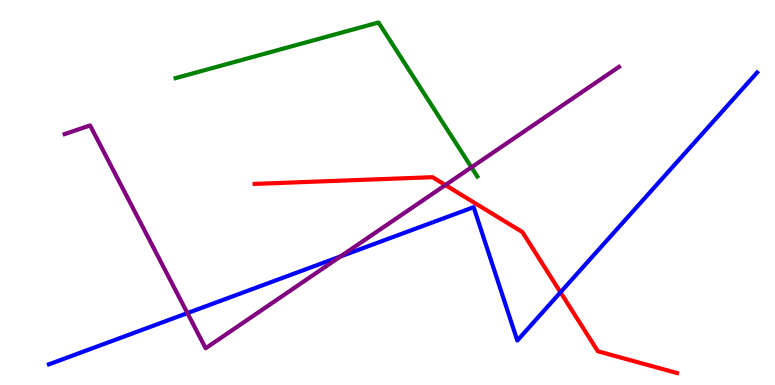[{'lines': ['blue', 'red'], 'intersections': [{'x': 7.23, 'y': 2.41}]}, {'lines': ['green', 'red'], 'intersections': []}, {'lines': ['purple', 'red'], 'intersections': [{'x': 5.75, 'y': 5.19}]}, {'lines': ['blue', 'green'], 'intersections': []}, {'lines': ['blue', 'purple'], 'intersections': [{'x': 2.42, 'y': 1.87}, {'x': 4.39, 'y': 3.34}]}, {'lines': ['green', 'purple'], 'intersections': [{'x': 6.08, 'y': 5.65}]}]